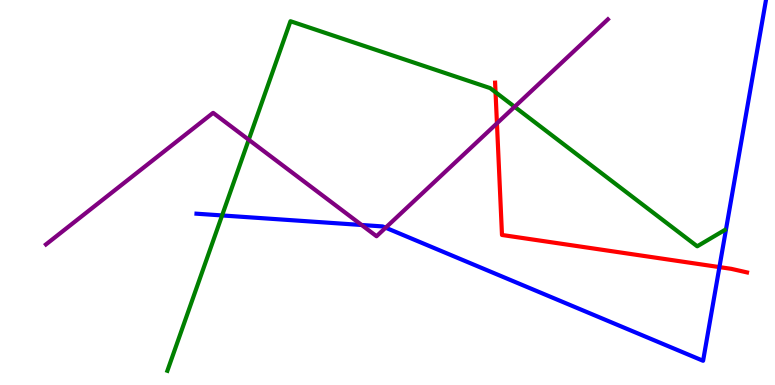[{'lines': ['blue', 'red'], 'intersections': [{'x': 9.28, 'y': 3.06}]}, {'lines': ['green', 'red'], 'intersections': [{'x': 6.39, 'y': 7.6}]}, {'lines': ['purple', 'red'], 'intersections': [{'x': 6.41, 'y': 6.8}]}, {'lines': ['blue', 'green'], 'intersections': [{'x': 2.87, 'y': 4.4}]}, {'lines': ['blue', 'purple'], 'intersections': [{'x': 4.67, 'y': 4.16}, {'x': 4.98, 'y': 4.09}]}, {'lines': ['green', 'purple'], 'intersections': [{'x': 3.21, 'y': 6.37}, {'x': 6.64, 'y': 7.23}]}]